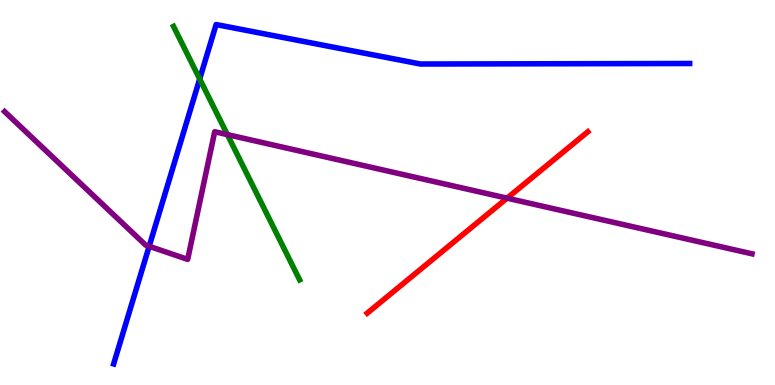[{'lines': ['blue', 'red'], 'intersections': []}, {'lines': ['green', 'red'], 'intersections': []}, {'lines': ['purple', 'red'], 'intersections': [{'x': 6.54, 'y': 4.85}]}, {'lines': ['blue', 'green'], 'intersections': [{'x': 2.58, 'y': 7.95}]}, {'lines': ['blue', 'purple'], 'intersections': [{'x': 1.92, 'y': 3.6}]}, {'lines': ['green', 'purple'], 'intersections': [{'x': 2.93, 'y': 6.5}]}]